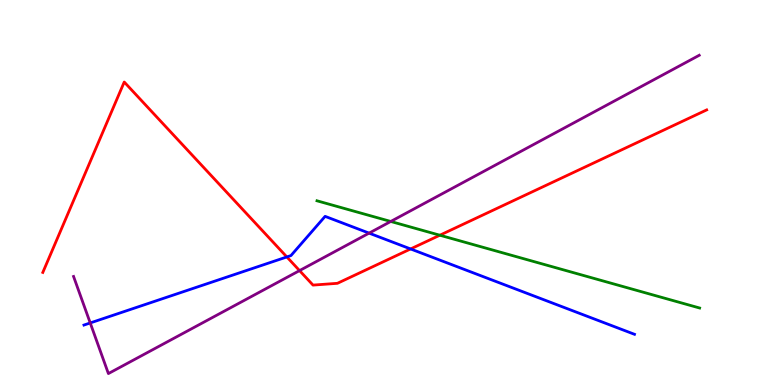[{'lines': ['blue', 'red'], 'intersections': [{'x': 3.7, 'y': 3.33}, {'x': 5.3, 'y': 3.53}]}, {'lines': ['green', 'red'], 'intersections': [{'x': 5.68, 'y': 3.89}]}, {'lines': ['purple', 'red'], 'intersections': [{'x': 3.87, 'y': 2.97}]}, {'lines': ['blue', 'green'], 'intersections': []}, {'lines': ['blue', 'purple'], 'intersections': [{'x': 1.16, 'y': 1.61}, {'x': 4.76, 'y': 3.94}]}, {'lines': ['green', 'purple'], 'intersections': [{'x': 5.04, 'y': 4.25}]}]